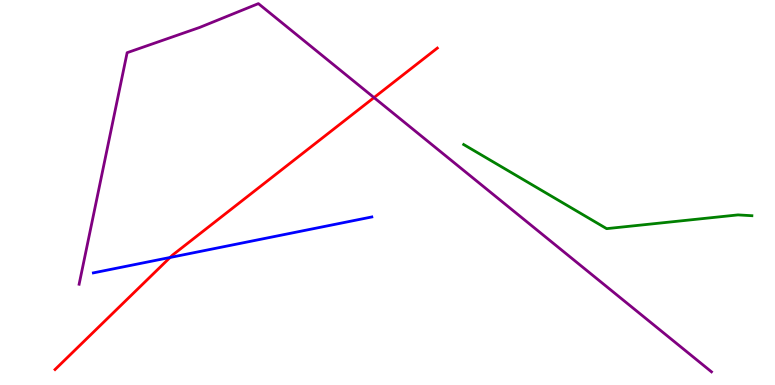[{'lines': ['blue', 'red'], 'intersections': [{'x': 2.19, 'y': 3.31}]}, {'lines': ['green', 'red'], 'intersections': []}, {'lines': ['purple', 'red'], 'intersections': [{'x': 4.83, 'y': 7.47}]}, {'lines': ['blue', 'green'], 'intersections': []}, {'lines': ['blue', 'purple'], 'intersections': []}, {'lines': ['green', 'purple'], 'intersections': []}]